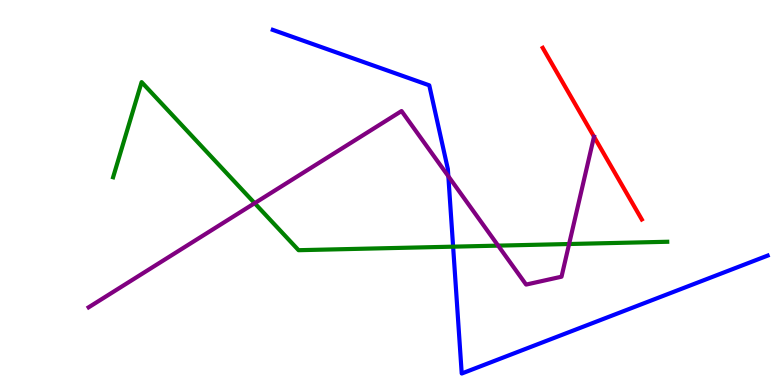[{'lines': ['blue', 'red'], 'intersections': []}, {'lines': ['green', 'red'], 'intersections': []}, {'lines': ['purple', 'red'], 'intersections': []}, {'lines': ['blue', 'green'], 'intersections': [{'x': 5.85, 'y': 3.59}]}, {'lines': ['blue', 'purple'], 'intersections': [{'x': 5.79, 'y': 5.42}]}, {'lines': ['green', 'purple'], 'intersections': [{'x': 3.29, 'y': 4.72}, {'x': 6.43, 'y': 3.62}, {'x': 7.34, 'y': 3.66}]}]